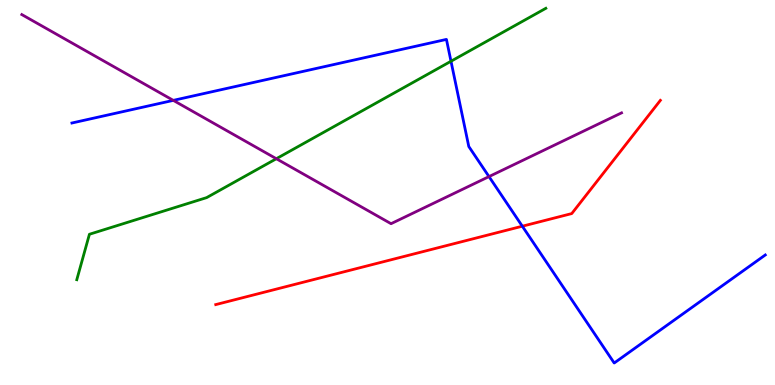[{'lines': ['blue', 'red'], 'intersections': [{'x': 6.74, 'y': 4.12}]}, {'lines': ['green', 'red'], 'intersections': []}, {'lines': ['purple', 'red'], 'intersections': []}, {'lines': ['blue', 'green'], 'intersections': [{'x': 5.82, 'y': 8.41}]}, {'lines': ['blue', 'purple'], 'intersections': [{'x': 2.24, 'y': 7.39}, {'x': 6.31, 'y': 5.41}]}, {'lines': ['green', 'purple'], 'intersections': [{'x': 3.57, 'y': 5.88}]}]